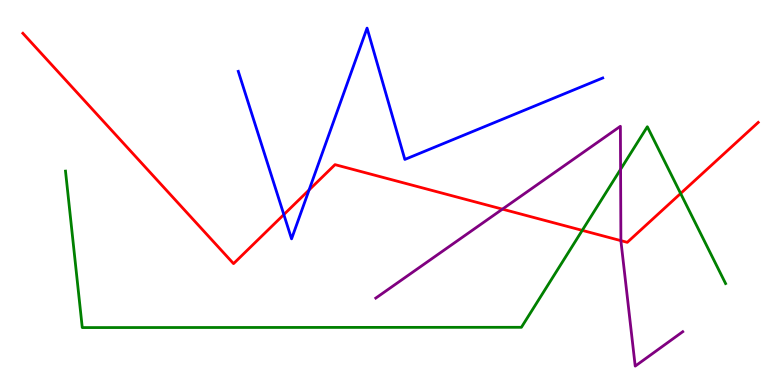[{'lines': ['blue', 'red'], 'intersections': [{'x': 3.66, 'y': 4.43}, {'x': 3.99, 'y': 5.07}]}, {'lines': ['green', 'red'], 'intersections': [{'x': 7.51, 'y': 4.02}, {'x': 8.78, 'y': 4.97}]}, {'lines': ['purple', 'red'], 'intersections': [{'x': 6.48, 'y': 4.57}, {'x': 8.01, 'y': 3.75}]}, {'lines': ['blue', 'green'], 'intersections': []}, {'lines': ['blue', 'purple'], 'intersections': []}, {'lines': ['green', 'purple'], 'intersections': [{'x': 8.01, 'y': 5.6}]}]